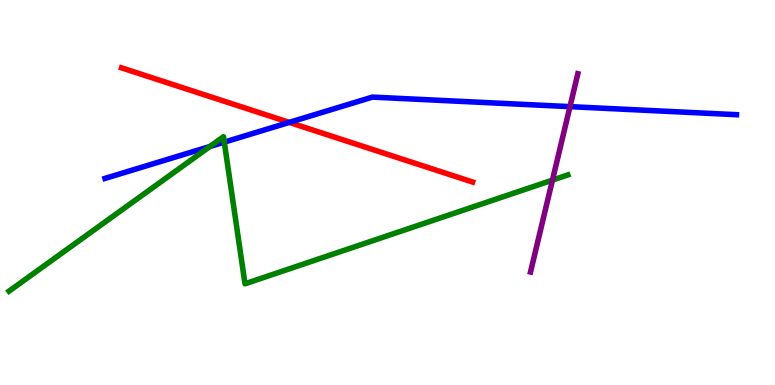[{'lines': ['blue', 'red'], 'intersections': [{'x': 3.73, 'y': 6.82}]}, {'lines': ['green', 'red'], 'intersections': []}, {'lines': ['purple', 'red'], 'intersections': []}, {'lines': ['blue', 'green'], 'intersections': [{'x': 2.71, 'y': 6.19}, {'x': 2.89, 'y': 6.31}]}, {'lines': ['blue', 'purple'], 'intersections': [{'x': 7.35, 'y': 7.23}]}, {'lines': ['green', 'purple'], 'intersections': [{'x': 7.13, 'y': 5.32}]}]